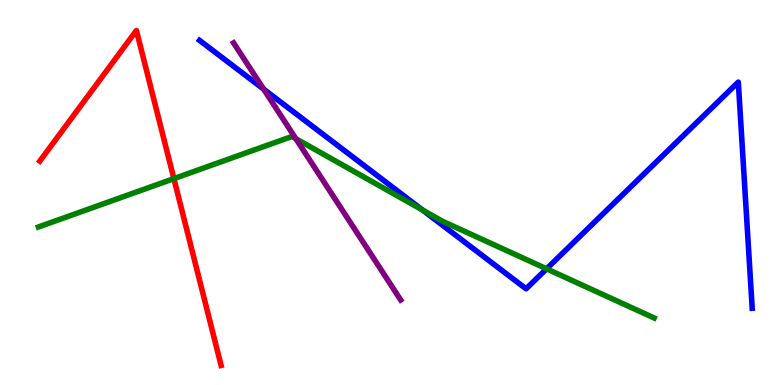[{'lines': ['blue', 'red'], 'intersections': []}, {'lines': ['green', 'red'], 'intersections': [{'x': 2.24, 'y': 5.36}]}, {'lines': ['purple', 'red'], 'intersections': []}, {'lines': ['blue', 'green'], 'intersections': [{'x': 5.45, 'y': 4.54}, {'x': 7.05, 'y': 3.02}]}, {'lines': ['blue', 'purple'], 'intersections': [{'x': 3.4, 'y': 7.68}]}, {'lines': ['green', 'purple'], 'intersections': [{'x': 3.82, 'y': 6.4}]}]